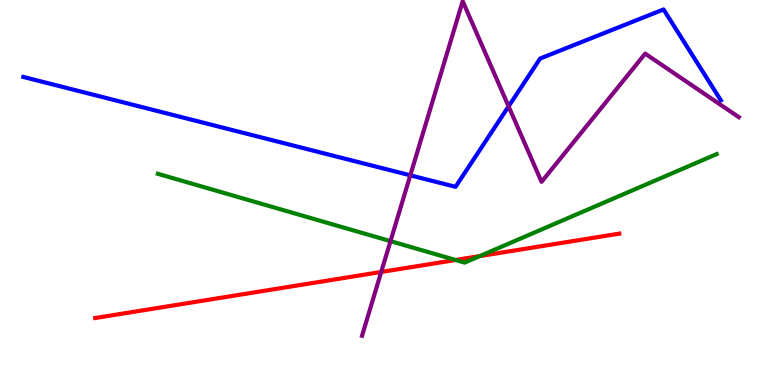[{'lines': ['blue', 'red'], 'intersections': []}, {'lines': ['green', 'red'], 'intersections': [{'x': 5.88, 'y': 3.25}, {'x': 6.19, 'y': 3.35}]}, {'lines': ['purple', 'red'], 'intersections': [{'x': 4.92, 'y': 2.94}]}, {'lines': ['blue', 'green'], 'intersections': []}, {'lines': ['blue', 'purple'], 'intersections': [{'x': 5.29, 'y': 5.45}, {'x': 6.56, 'y': 7.24}]}, {'lines': ['green', 'purple'], 'intersections': [{'x': 5.04, 'y': 3.74}]}]